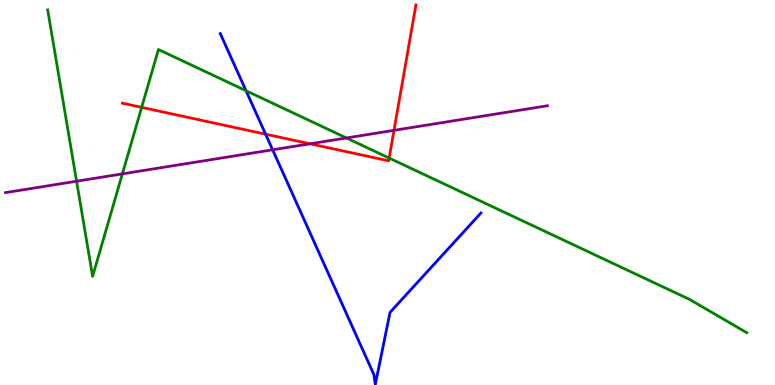[{'lines': ['blue', 'red'], 'intersections': [{'x': 3.43, 'y': 6.51}]}, {'lines': ['green', 'red'], 'intersections': [{'x': 1.83, 'y': 7.21}, {'x': 5.02, 'y': 5.89}]}, {'lines': ['purple', 'red'], 'intersections': [{'x': 4.0, 'y': 6.26}, {'x': 5.08, 'y': 6.61}]}, {'lines': ['blue', 'green'], 'intersections': [{'x': 3.17, 'y': 7.64}]}, {'lines': ['blue', 'purple'], 'intersections': [{'x': 3.52, 'y': 6.11}]}, {'lines': ['green', 'purple'], 'intersections': [{'x': 0.988, 'y': 5.29}, {'x': 1.58, 'y': 5.48}, {'x': 4.47, 'y': 6.42}]}]